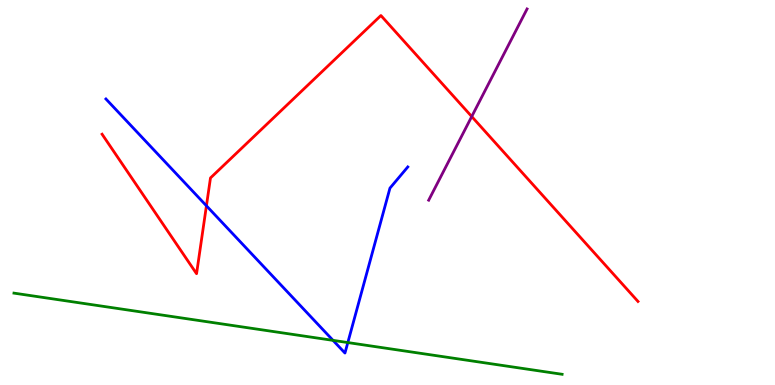[{'lines': ['blue', 'red'], 'intersections': [{'x': 2.66, 'y': 4.65}]}, {'lines': ['green', 'red'], 'intersections': []}, {'lines': ['purple', 'red'], 'intersections': [{'x': 6.09, 'y': 6.97}]}, {'lines': ['blue', 'green'], 'intersections': [{'x': 4.3, 'y': 1.16}, {'x': 4.49, 'y': 1.1}]}, {'lines': ['blue', 'purple'], 'intersections': []}, {'lines': ['green', 'purple'], 'intersections': []}]